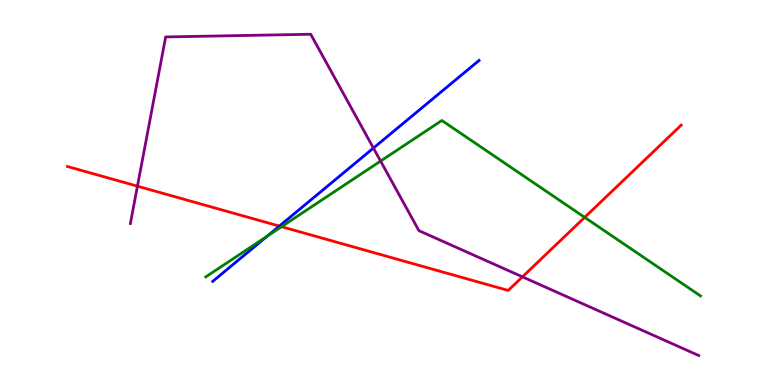[{'lines': ['blue', 'red'], 'intersections': [{'x': 3.6, 'y': 4.13}]}, {'lines': ['green', 'red'], 'intersections': [{'x': 3.63, 'y': 4.11}, {'x': 7.54, 'y': 4.35}]}, {'lines': ['purple', 'red'], 'intersections': [{'x': 1.77, 'y': 5.16}, {'x': 6.74, 'y': 2.81}]}, {'lines': ['blue', 'green'], 'intersections': [{'x': 3.45, 'y': 3.86}]}, {'lines': ['blue', 'purple'], 'intersections': [{'x': 4.82, 'y': 6.15}]}, {'lines': ['green', 'purple'], 'intersections': [{'x': 4.91, 'y': 5.82}]}]